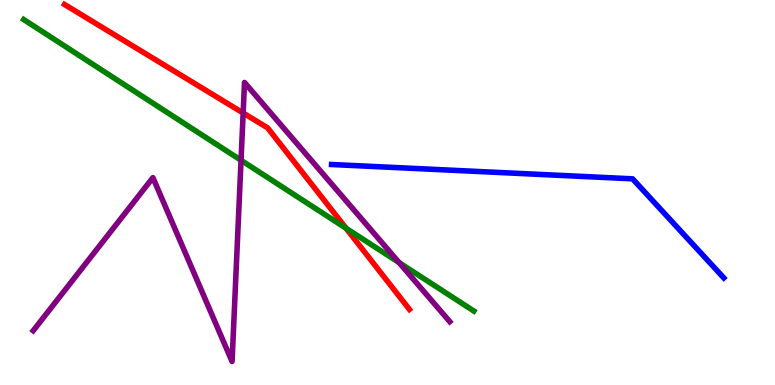[{'lines': ['blue', 'red'], 'intersections': []}, {'lines': ['green', 'red'], 'intersections': [{'x': 4.47, 'y': 4.07}]}, {'lines': ['purple', 'red'], 'intersections': [{'x': 3.14, 'y': 7.07}]}, {'lines': ['blue', 'green'], 'intersections': []}, {'lines': ['blue', 'purple'], 'intersections': []}, {'lines': ['green', 'purple'], 'intersections': [{'x': 3.11, 'y': 5.84}, {'x': 5.15, 'y': 3.18}]}]